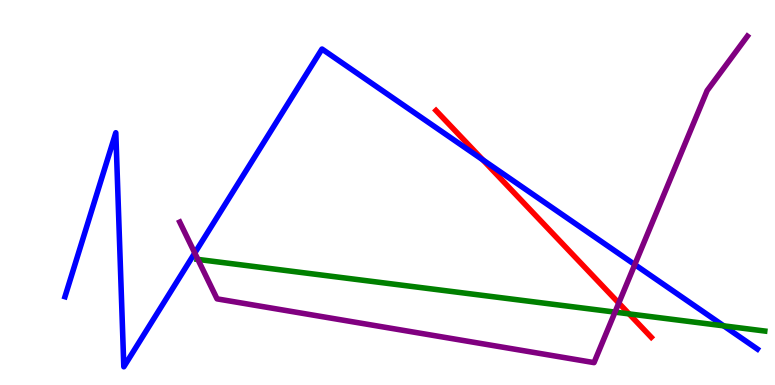[{'lines': ['blue', 'red'], 'intersections': [{'x': 6.23, 'y': 5.85}]}, {'lines': ['green', 'red'], 'intersections': [{'x': 8.12, 'y': 1.85}]}, {'lines': ['purple', 'red'], 'intersections': [{'x': 7.98, 'y': 2.13}]}, {'lines': ['blue', 'green'], 'intersections': [{'x': 9.34, 'y': 1.54}]}, {'lines': ['blue', 'purple'], 'intersections': [{'x': 2.51, 'y': 3.43}, {'x': 8.19, 'y': 3.13}]}, {'lines': ['green', 'purple'], 'intersections': [{'x': 2.55, 'y': 3.26}, {'x': 7.94, 'y': 1.89}]}]